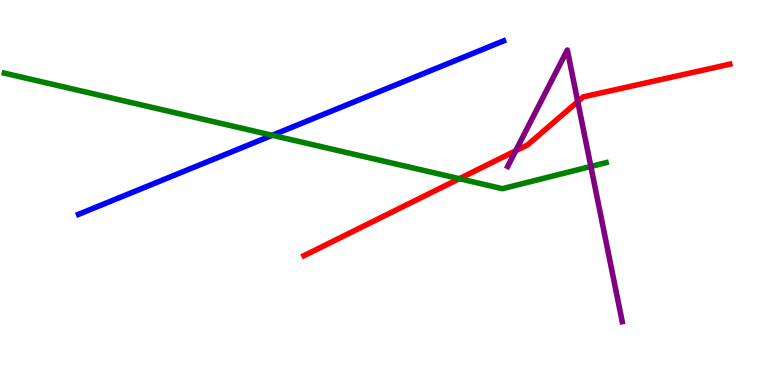[{'lines': ['blue', 'red'], 'intersections': []}, {'lines': ['green', 'red'], 'intersections': [{'x': 5.93, 'y': 5.36}]}, {'lines': ['purple', 'red'], 'intersections': [{'x': 6.65, 'y': 6.08}, {'x': 7.45, 'y': 7.36}]}, {'lines': ['blue', 'green'], 'intersections': [{'x': 3.51, 'y': 6.49}]}, {'lines': ['blue', 'purple'], 'intersections': []}, {'lines': ['green', 'purple'], 'intersections': [{'x': 7.62, 'y': 5.68}]}]